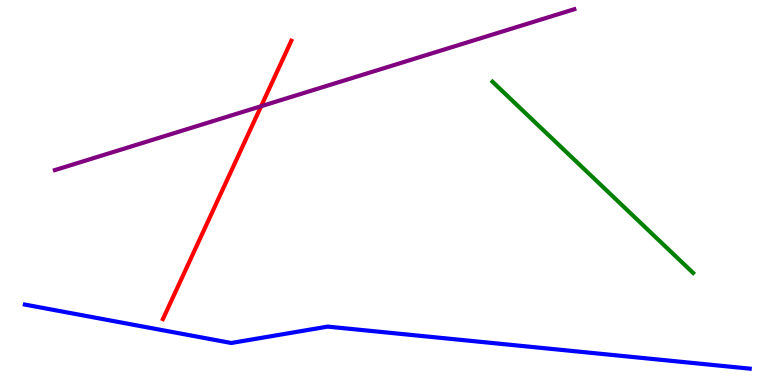[{'lines': ['blue', 'red'], 'intersections': []}, {'lines': ['green', 'red'], 'intersections': []}, {'lines': ['purple', 'red'], 'intersections': [{'x': 3.37, 'y': 7.24}]}, {'lines': ['blue', 'green'], 'intersections': []}, {'lines': ['blue', 'purple'], 'intersections': []}, {'lines': ['green', 'purple'], 'intersections': []}]